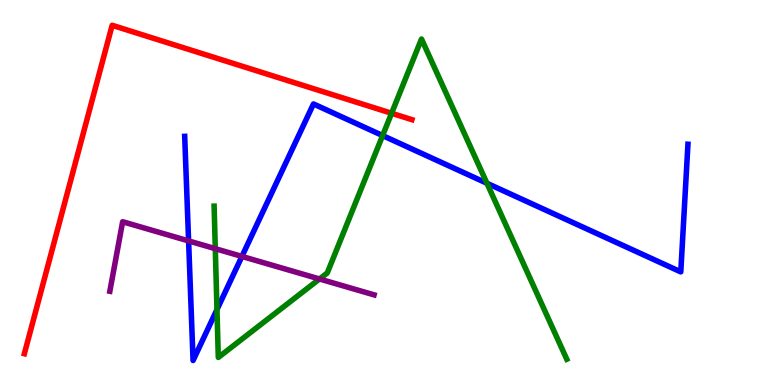[{'lines': ['blue', 'red'], 'intersections': []}, {'lines': ['green', 'red'], 'intersections': [{'x': 5.05, 'y': 7.06}]}, {'lines': ['purple', 'red'], 'intersections': []}, {'lines': ['blue', 'green'], 'intersections': [{'x': 2.8, 'y': 1.96}, {'x': 4.94, 'y': 6.48}, {'x': 6.28, 'y': 5.24}]}, {'lines': ['blue', 'purple'], 'intersections': [{'x': 2.43, 'y': 3.74}, {'x': 3.12, 'y': 3.34}]}, {'lines': ['green', 'purple'], 'intersections': [{'x': 2.78, 'y': 3.54}, {'x': 4.12, 'y': 2.75}]}]